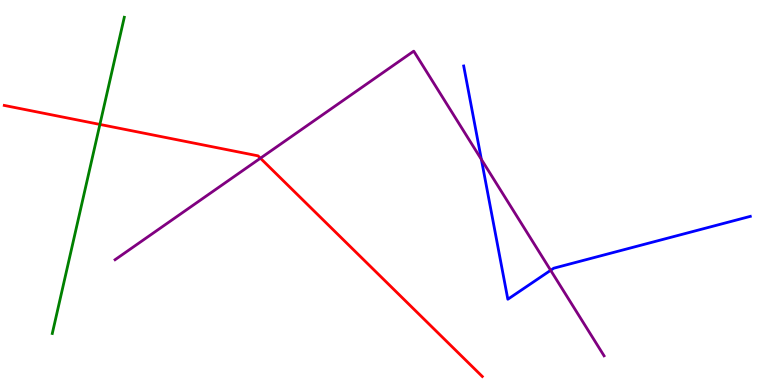[{'lines': ['blue', 'red'], 'intersections': []}, {'lines': ['green', 'red'], 'intersections': [{'x': 1.29, 'y': 6.77}]}, {'lines': ['purple', 'red'], 'intersections': [{'x': 3.36, 'y': 5.89}]}, {'lines': ['blue', 'green'], 'intersections': []}, {'lines': ['blue', 'purple'], 'intersections': [{'x': 6.21, 'y': 5.86}, {'x': 7.11, 'y': 2.98}]}, {'lines': ['green', 'purple'], 'intersections': []}]